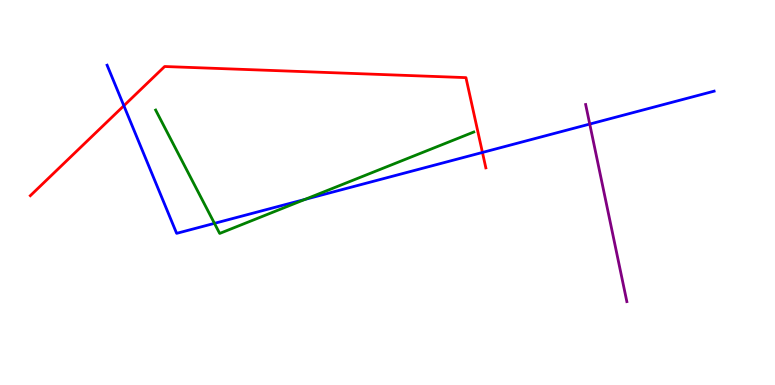[{'lines': ['blue', 'red'], 'intersections': [{'x': 1.6, 'y': 7.25}, {'x': 6.23, 'y': 6.04}]}, {'lines': ['green', 'red'], 'intersections': []}, {'lines': ['purple', 'red'], 'intersections': []}, {'lines': ['blue', 'green'], 'intersections': [{'x': 2.77, 'y': 4.2}, {'x': 3.93, 'y': 4.82}]}, {'lines': ['blue', 'purple'], 'intersections': [{'x': 7.61, 'y': 6.78}]}, {'lines': ['green', 'purple'], 'intersections': []}]